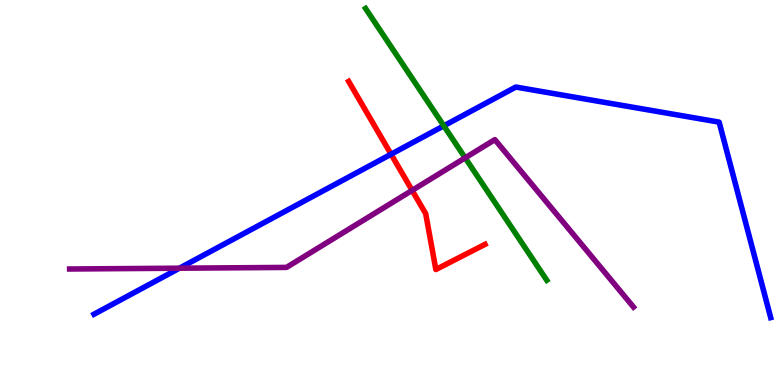[{'lines': ['blue', 'red'], 'intersections': [{'x': 5.05, 'y': 5.99}]}, {'lines': ['green', 'red'], 'intersections': []}, {'lines': ['purple', 'red'], 'intersections': [{'x': 5.32, 'y': 5.06}]}, {'lines': ['blue', 'green'], 'intersections': [{'x': 5.73, 'y': 6.73}]}, {'lines': ['blue', 'purple'], 'intersections': [{'x': 2.32, 'y': 3.03}]}, {'lines': ['green', 'purple'], 'intersections': [{'x': 6.0, 'y': 5.9}]}]